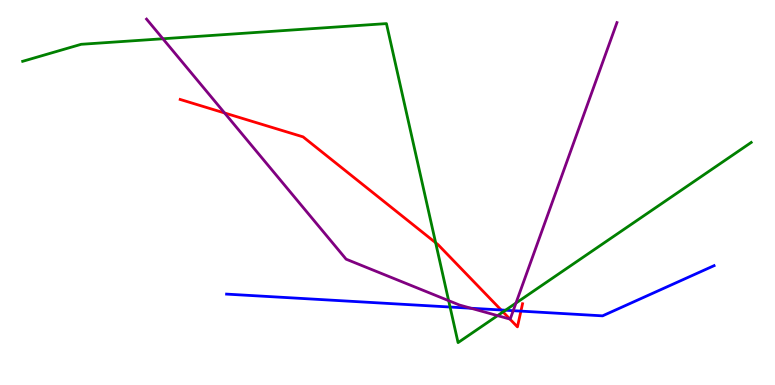[{'lines': ['blue', 'red'], 'intersections': [{'x': 6.47, 'y': 1.95}, {'x': 6.72, 'y': 1.92}]}, {'lines': ['green', 'red'], 'intersections': [{'x': 5.62, 'y': 3.7}, {'x': 6.49, 'y': 1.9}]}, {'lines': ['purple', 'red'], 'intersections': [{'x': 2.9, 'y': 7.07}, {'x': 6.58, 'y': 1.71}]}, {'lines': ['blue', 'green'], 'intersections': [{'x': 5.81, 'y': 2.03}, {'x': 6.52, 'y': 1.94}]}, {'lines': ['blue', 'purple'], 'intersections': [{'x': 6.08, 'y': 1.99}, {'x': 6.62, 'y': 1.93}]}, {'lines': ['green', 'purple'], 'intersections': [{'x': 2.1, 'y': 8.99}, {'x': 5.79, 'y': 2.19}, {'x': 6.42, 'y': 1.8}, {'x': 6.66, 'y': 2.13}]}]